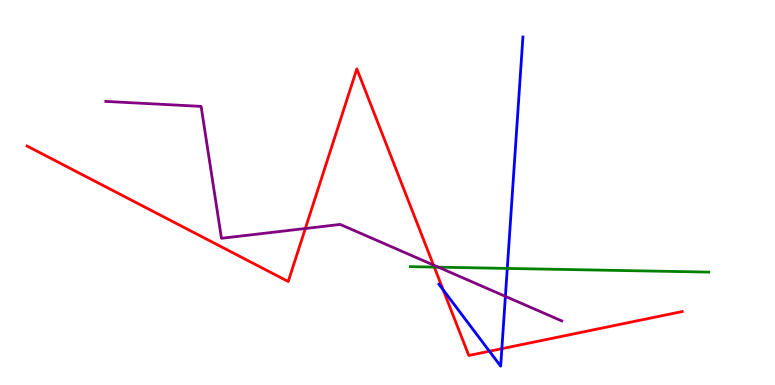[{'lines': ['blue', 'red'], 'intersections': [{'x': 5.72, 'y': 2.47}, {'x': 6.32, 'y': 0.877}, {'x': 6.48, 'y': 0.943}]}, {'lines': ['green', 'red'], 'intersections': [{'x': 5.6, 'y': 3.06}]}, {'lines': ['purple', 'red'], 'intersections': [{'x': 3.94, 'y': 4.06}, {'x': 5.59, 'y': 3.12}]}, {'lines': ['blue', 'green'], 'intersections': [{'x': 6.55, 'y': 3.03}]}, {'lines': ['blue', 'purple'], 'intersections': [{'x': 6.52, 'y': 2.3}]}, {'lines': ['green', 'purple'], 'intersections': [{'x': 5.66, 'y': 3.06}]}]